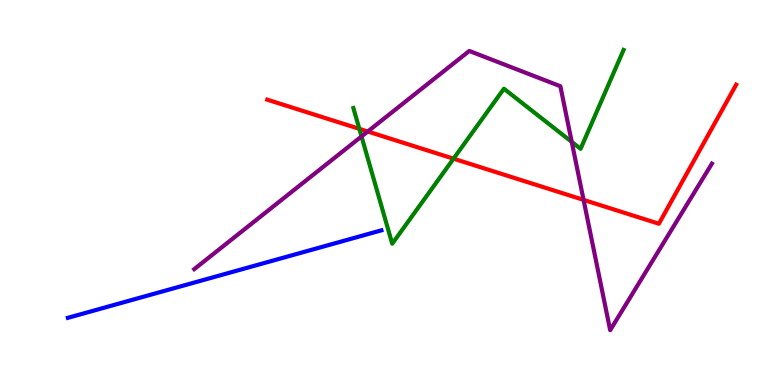[{'lines': ['blue', 'red'], 'intersections': []}, {'lines': ['green', 'red'], 'intersections': [{'x': 4.64, 'y': 6.65}, {'x': 5.85, 'y': 5.88}]}, {'lines': ['purple', 'red'], 'intersections': [{'x': 4.75, 'y': 6.58}, {'x': 7.53, 'y': 4.81}]}, {'lines': ['blue', 'green'], 'intersections': []}, {'lines': ['blue', 'purple'], 'intersections': []}, {'lines': ['green', 'purple'], 'intersections': [{'x': 4.66, 'y': 6.46}, {'x': 7.38, 'y': 6.31}]}]